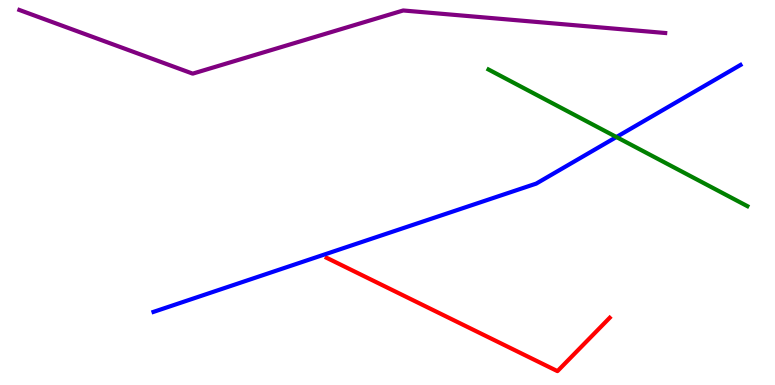[{'lines': ['blue', 'red'], 'intersections': []}, {'lines': ['green', 'red'], 'intersections': []}, {'lines': ['purple', 'red'], 'intersections': []}, {'lines': ['blue', 'green'], 'intersections': [{'x': 7.95, 'y': 6.44}]}, {'lines': ['blue', 'purple'], 'intersections': []}, {'lines': ['green', 'purple'], 'intersections': []}]